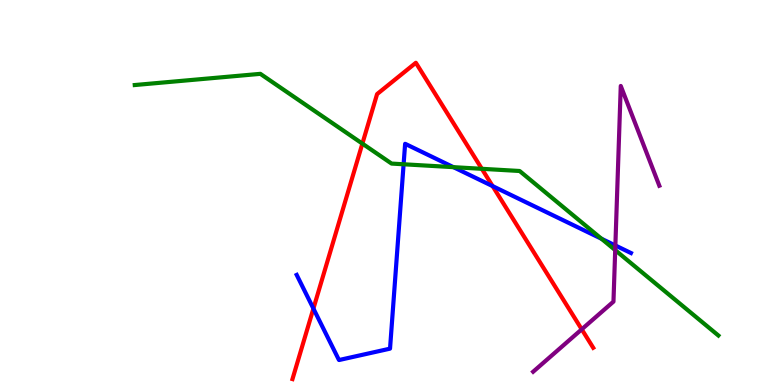[{'lines': ['blue', 'red'], 'intersections': [{'x': 4.04, 'y': 1.99}, {'x': 6.36, 'y': 5.17}]}, {'lines': ['green', 'red'], 'intersections': [{'x': 4.68, 'y': 6.27}, {'x': 6.22, 'y': 5.62}]}, {'lines': ['purple', 'red'], 'intersections': [{'x': 7.51, 'y': 1.45}]}, {'lines': ['blue', 'green'], 'intersections': [{'x': 5.21, 'y': 5.73}, {'x': 5.85, 'y': 5.66}, {'x': 7.76, 'y': 3.8}]}, {'lines': ['blue', 'purple'], 'intersections': [{'x': 7.94, 'y': 3.62}]}, {'lines': ['green', 'purple'], 'intersections': [{'x': 7.94, 'y': 3.5}]}]